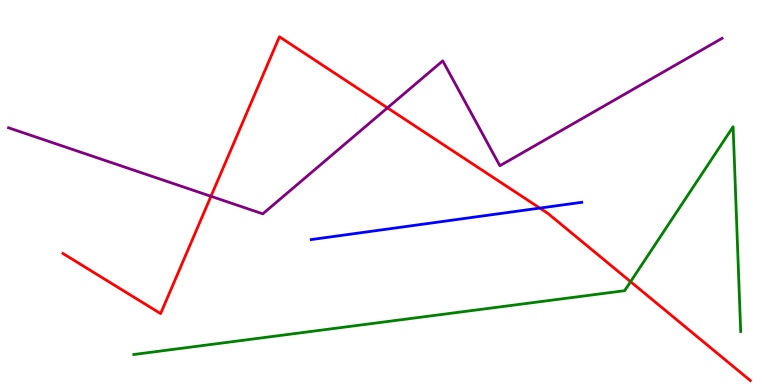[{'lines': ['blue', 'red'], 'intersections': [{'x': 6.97, 'y': 4.6}]}, {'lines': ['green', 'red'], 'intersections': [{'x': 8.14, 'y': 2.68}]}, {'lines': ['purple', 'red'], 'intersections': [{'x': 2.72, 'y': 4.9}, {'x': 5.0, 'y': 7.2}]}, {'lines': ['blue', 'green'], 'intersections': []}, {'lines': ['blue', 'purple'], 'intersections': []}, {'lines': ['green', 'purple'], 'intersections': []}]